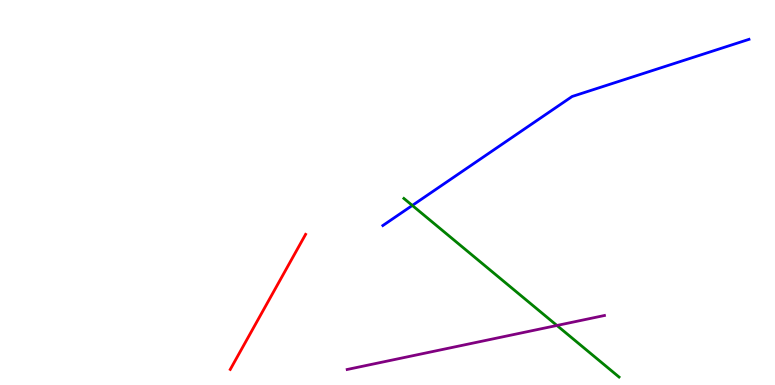[{'lines': ['blue', 'red'], 'intersections': []}, {'lines': ['green', 'red'], 'intersections': []}, {'lines': ['purple', 'red'], 'intersections': []}, {'lines': ['blue', 'green'], 'intersections': [{'x': 5.32, 'y': 4.66}]}, {'lines': ['blue', 'purple'], 'intersections': []}, {'lines': ['green', 'purple'], 'intersections': [{'x': 7.19, 'y': 1.55}]}]